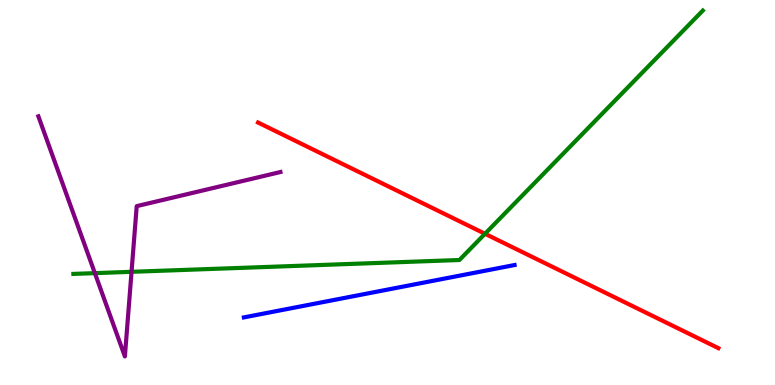[{'lines': ['blue', 'red'], 'intersections': []}, {'lines': ['green', 'red'], 'intersections': [{'x': 6.26, 'y': 3.93}]}, {'lines': ['purple', 'red'], 'intersections': []}, {'lines': ['blue', 'green'], 'intersections': []}, {'lines': ['blue', 'purple'], 'intersections': []}, {'lines': ['green', 'purple'], 'intersections': [{'x': 1.22, 'y': 2.91}, {'x': 1.7, 'y': 2.94}]}]